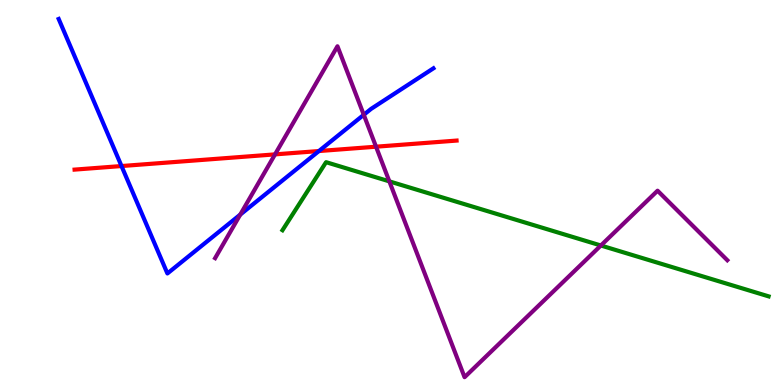[{'lines': ['blue', 'red'], 'intersections': [{'x': 1.57, 'y': 5.69}, {'x': 4.12, 'y': 6.08}]}, {'lines': ['green', 'red'], 'intersections': []}, {'lines': ['purple', 'red'], 'intersections': [{'x': 3.55, 'y': 5.99}, {'x': 4.85, 'y': 6.19}]}, {'lines': ['blue', 'green'], 'intersections': []}, {'lines': ['blue', 'purple'], 'intersections': [{'x': 3.1, 'y': 4.43}, {'x': 4.69, 'y': 7.02}]}, {'lines': ['green', 'purple'], 'intersections': [{'x': 5.02, 'y': 5.29}, {'x': 7.75, 'y': 3.62}]}]